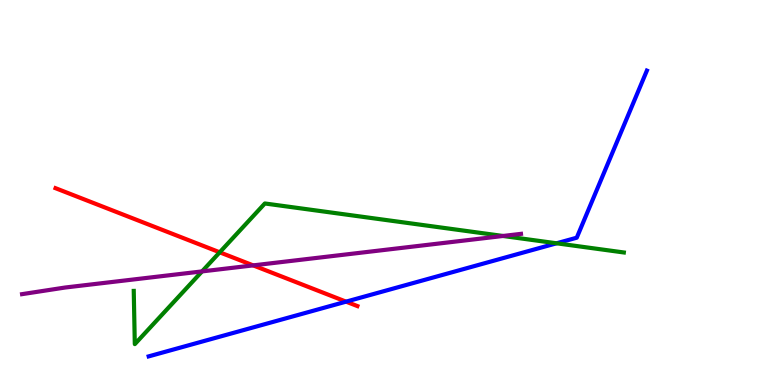[{'lines': ['blue', 'red'], 'intersections': [{'x': 4.47, 'y': 2.16}]}, {'lines': ['green', 'red'], 'intersections': [{'x': 2.83, 'y': 3.45}]}, {'lines': ['purple', 'red'], 'intersections': [{'x': 3.27, 'y': 3.11}]}, {'lines': ['blue', 'green'], 'intersections': [{'x': 7.18, 'y': 3.68}]}, {'lines': ['blue', 'purple'], 'intersections': []}, {'lines': ['green', 'purple'], 'intersections': [{'x': 2.61, 'y': 2.95}, {'x': 6.49, 'y': 3.87}]}]